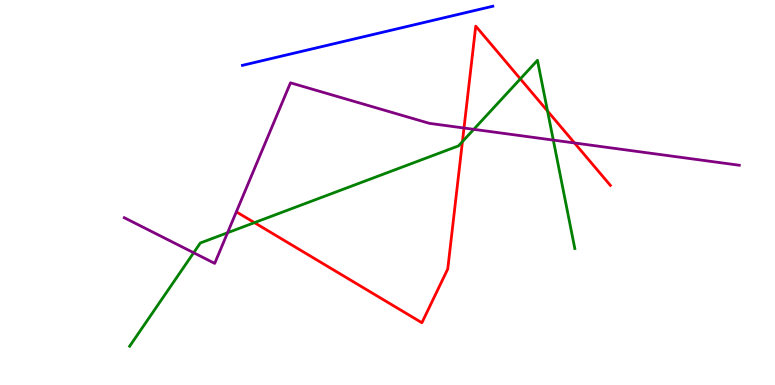[{'lines': ['blue', 'red'], 'intersections': []}, {'lines': ['green', 'red'], 'intersections': [{'x': 3.28, 'y': 4.22}, {'x': 5.97, 'y': 6.32}, {'x': 6.71, 'y': 7.95}, {'x': 7.07, 'y': 7.12}]}, {'lines': ['purple', 'red'], 'intersections': [{'x': 5.99, 'y': 6.67}, {'x': 7.41, 'y': 6.29}]}, {'lines': ['blue', 'green'], 'intersections': []}, {'lines': ['blue', 'purple'], 'intersections': []}, {'lines': ['green', 'purple'], 'intersections': [{'x': 2.5, 'y': 3.44}, {'x': 2.94, 'y': 3.95}, {'x': 6.11, 'y': 6.64}, {'x': 7.14, 'y': 6.36}]}]